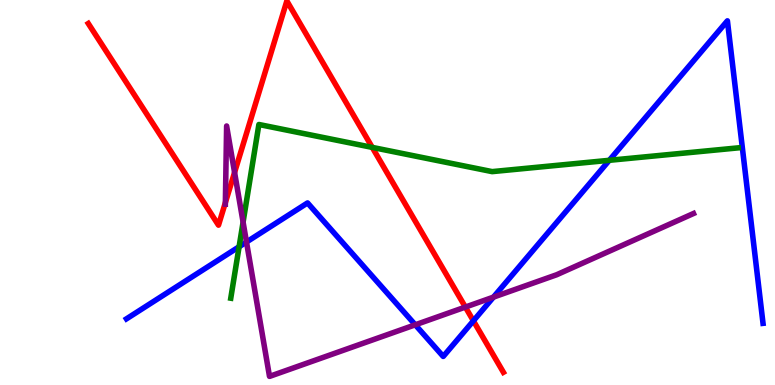[{'lines': ['blue', 'red'], 'intersections': [{'x': 6.11, 'y': 1.67}]}, {'lines': ['green', 'red'], 'intersections': [{'x': 4.8, 'y': 6.17}]}, {'lines': ['purple', 'red'], 'intersections': [{'x': 2.91, 'y': 4.74}, {'x': 3.03, 'y': 5.52}, {'x': 6.0, 'y': 2.02}]}, {'lines': ['blue', 'green'], 'intersections': [{'x': 3.09, 'y': 3.59}, {'x': 7.86, 'y': 5.84}]}, {'lines': ['blue', 'purple'], 'intersections': [{'x': 3.18, 'y': 3.71}, {'x': 5.36, 'y': 1.56}, {'x': 6.37, 'y': 2.28}]}, {'lines': ['green', 'purple'], 'intersections': [{'x': 3.14, 'y': 4.23}]}]